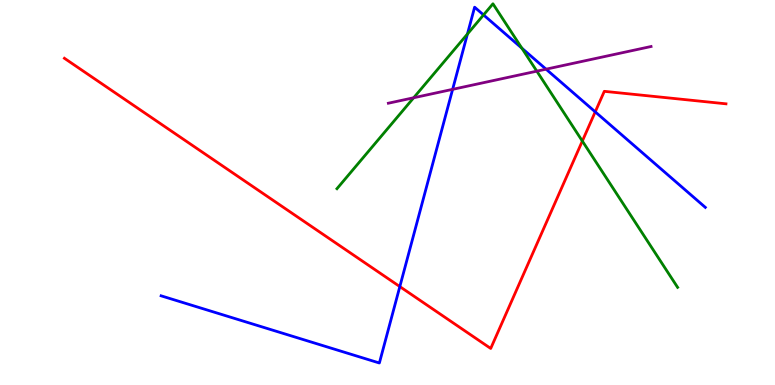[{'lines': ['blue', 'red'], 'intersections': [{'x': 5.16, 'y': 2.56}, {'x': 7.68, 'y': 7.09}]}, {'lines': ['green', 'red'], 'intersections': [{'x': 7.51, 'y': 6.34}]}, {'lines': ['purple', 'red'], 'intersections': []}, {'lines': ['blue', 'green'], 'intersections': [{'x': 6.03, 'y': 9.12}, {'x': 6.24, 'y': 9.61}, {'x': 6.73, 'y': 8.75}]}, {'lines': ['blue', 'purple'], 'intersections': [{'x': 5.84, 'y': 7.68}, {'x': 7.05, 'y': 8.2}]}, {'lines': ['green', 'purple'], 'intersections': [{'x': 5.34, 'y': 7.46}, {'x': 6.93, 'y': 8.15}]}]